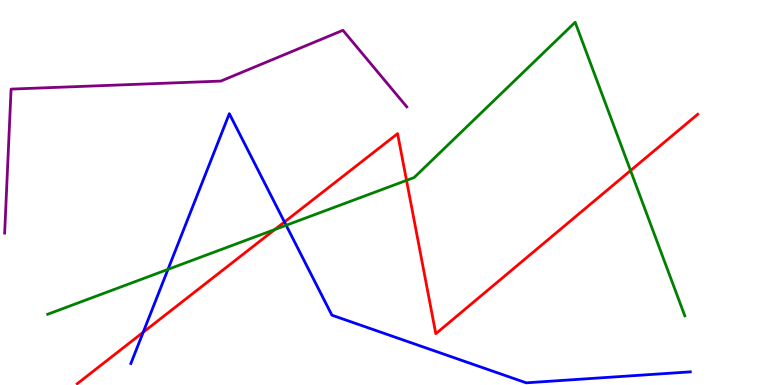[{'lines': ['blue', 'red'], 'intersections': [{'x': 1.85, 'y': 1.37}, {'x': 3.67, 'y': 4.23}]}, {'lines': ['green', 'red'], 'intersections': [{'x': 3.55, 'y': 4.04}, {'x': 5.25, 'y': 5.31}, {'x': 8.14, 'y': 5.57}]}, {'lines': ['purple', 'red'], 'intersections': []}, {'lines': ['blue', 'green'], 'intersections': [{'x': 2.17, 'y': 3.0}, {'x': 3.69, 'y': 4.15}]}, {'lines': ['blue', 'purple'], 'intersections': []}, {'lines': ['green', 'purple'], 'intersections': []}]